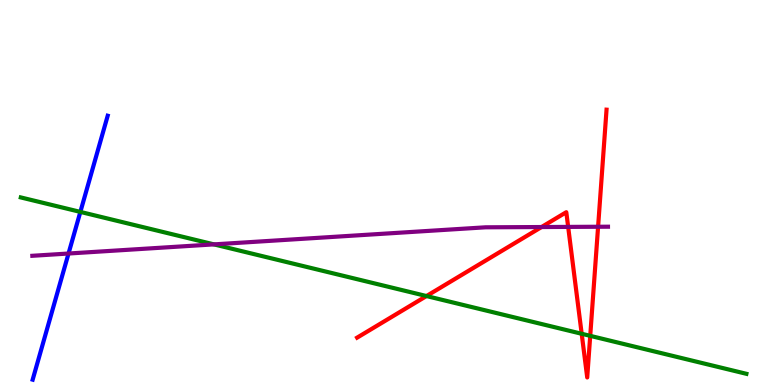[{'lines': ['blue', 'red'], 'intersections': []}, {'lines': ['green', 'red'], 'intersections': [{'x': 5.5, 'y': 2.31}, {'x': 7.51, 'y': 1.33}, {'x': 7.62, 'y': 1.28}]}, {'lines': ['purple', 'red'], 'intersections': [{'x': 6.99, 'y': 4.1}, {'x': 7.33, 'y': 4.11}, {'x': 7.72, 'y': 4.11}]}, {'lines': ['blue', 'green'], 'intersections': [{'x': 1.04, 'y': 4.5}]}, {'lines': ['blue', 'purple'], 'intersections': [{'x': 0.884, 'y': 3.42}]}, {'lines': ['green', 'purple'], 'intersections': [{'x': 2.76, 'y': 3.65}]}]